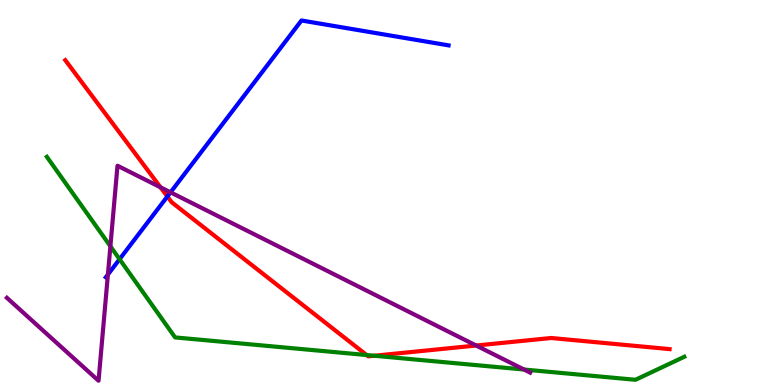[{'lines': ['blue', 'red'], 'intersections': [{'x': 2.16, 'y': 4.9}]}, {'lines': ['green', 'red'], 'intersections': [{'x': 4.73, 'y': 0.778}, {'x': 4.83, 'y': 0.76}]}, {'lines': ['purple', 'red'], 'intersections': [{'x': 2.07, 'y': 5.14}, {'x': 6.14, 'y': 1.03}]}, {'lines': ['blue', 'green'], 'intersections': [{'x': 1.54, 'y': 3.27}]}, {'lines': ['blue', 'purple'], 'intersections': [{'x': 1.39, 'y': 2.87}, {'x': 2.2, 'y': 5.0}]}, {'lines': ['green', 'purple'], 'intersections': [{'x': 1.42, 'y': 3.6}, {'x': 6.76, 'y': 0.402}]}]